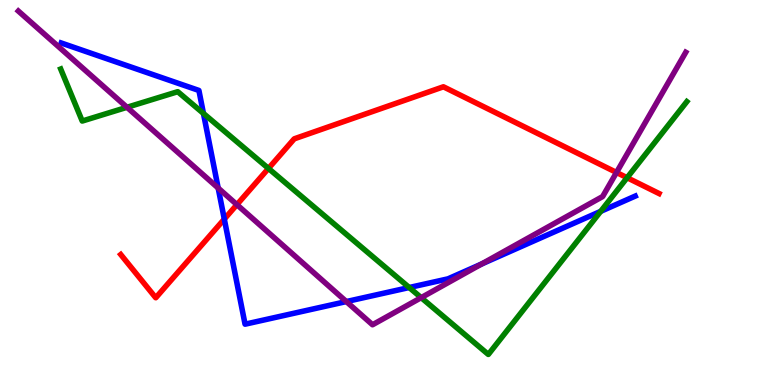[{'lines': ['blue', 'red'], 'intersections': [{'x': 2.89, 'y': 4.31}]}, {'lines': ['green', 'red'], 'intersections': [{'x': 3.46, 'y': 5.63}, {'x': 8.09, 'y': 5.38}]}, {'lines': ['purple', 'red'], 'intersections': [{'x': 3.06, 'y': 4.68}, {'x': 7.95, 'y': 5.52}]}, {'lines': ['blue', 'green'], 'intersections': [{'x': 2.63, 'y': 7.05}, {'x': 5.28, 'y': 2.53}, {'x': 7.75, 'y': 4.51}]}, {'lines': ['blue', 'purple'], 'intersections': [{'x': 2.82, 'y': 5.12}, {'x': 4.47, 'y': 2.17}, {'x': 6.21, 'y': 3.14}]}, {'lines': ['green', 'purple'], 'intersections': [{'x': 1.64, 'y': 7.21}, {'x': 5.43, 'y': 2.27}]}]